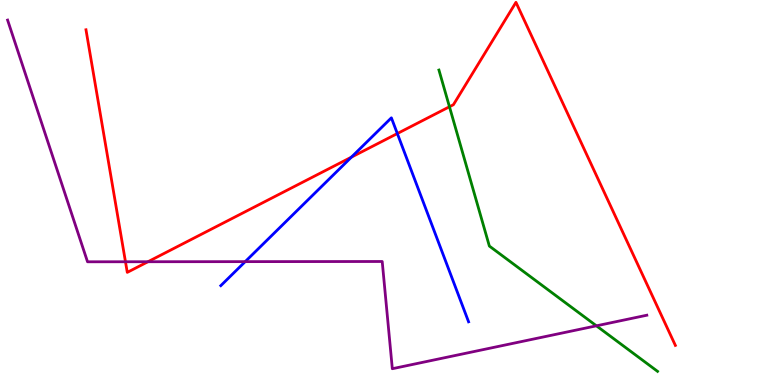[{'lines': ['blue', 'red'], 'intersections': [{'x': 4.53, 'y': 5.92}, {'x': 5.13, 'y': 6.53}]}, {'lines': ['green', 'red'], 'intersections': [{'x': 5.8, 'y': 7.23}]}, {'lines': ['purple', 'red'], 'intersections': [{'x': 1.62, 'y': 3.2}, {'x': 1.91, 'y': 3.2}]}, {'lines': ['blue', 'green'], 'intersections': []}, {'lines': ['blue', 'purple'], 'intersections': [{'x': 3.16, 'y': 3.2}]}, {'lines': ['green', 'purple'], 'intersections': [{'x': 7.7, 'y': 1.54}]}]